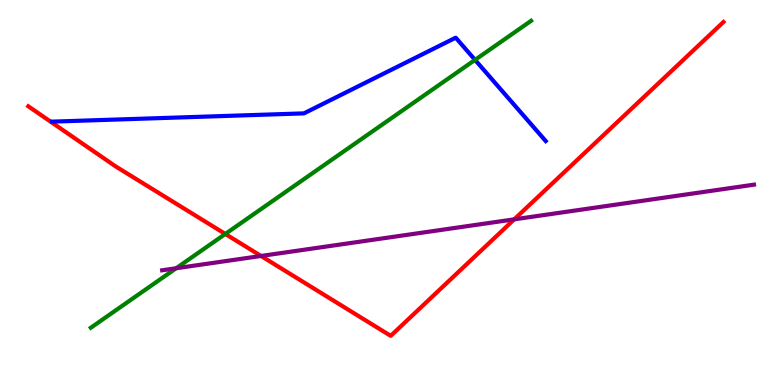[{'lines': ['blue', 'red'], 'intersections': []}, {'lines': ['green', 'red'], 'intersections': [{'x': 2.91, 'y': 3.92}]}, {'lines': ['purple', 'red'], 'intersections': [{'x': 3.37, 'y': 3.35}, {'x': 6.64, 'y': 4.3}]}, {'lines': ['blue', 'green'], 'intersections': [{'x': 6.13, 'y': 8.44}]}, {'lines': ['blue', 'purple'], 'intersections': []}, {'lines': ['green', 'purple'], 'intersections': [{'x': 2.27, 'y': 3.03}]}]